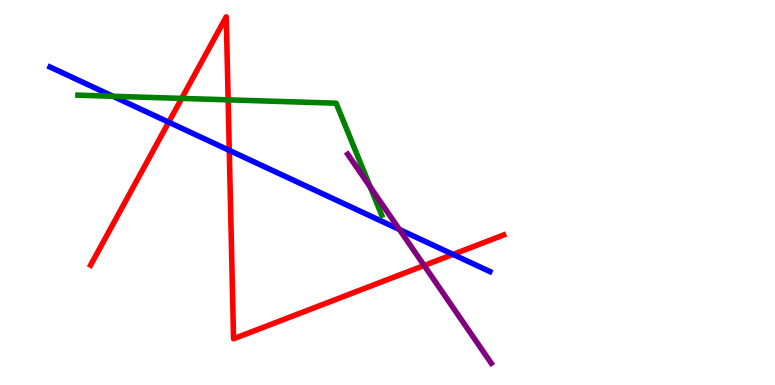[{'lines': ['blue', 'red'], 'intersections': [{'x': 2.18, 'y': 6.83}, {'x': 2.96, 'y': 6.09}, {'x': 5.85, 'y': 3.39}]}, {'lines': ['green', 'red'], 'intersections': [{'x': 2.34, 'y': 7.44}, {'x': 2.94, 'y': 7.41}]}, {'lines': ['purple', 'red'], 'intersections': [{'x': 5.47, 'y': 3.1}]}, {'lines': ['blue', 'green'], 'intersections': [{'x': 1.46, 'y': 7.5}]}, {'lines': ['blue', 'purple'], 'intersections': [{'x': 5.15, 'y': 4.04}]}, {'lines': ['green', 'purple'], 'intersections': [{'x': 4.78, 'y': 5.14}]}]